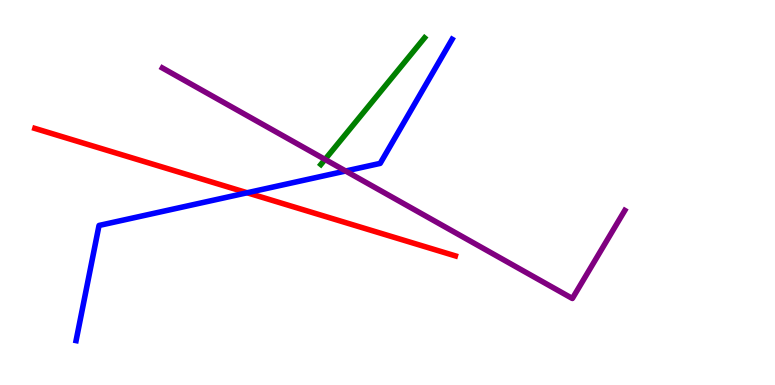[{'lines': ['blue', 'red'], 'intersections': [{'x': 3.19, 'y': 4.99}]}, {'lines': ['green', 'red'], 'intersections': []}, {'lines': ['purple', 'red'], 'intersections': []}, {'lines': ['blue', 'green'], 'intersections': []}, {'lines': ['blue', 'purple'], 'intersections': [{'x': 4.46, 'y': 5.56}]}, {'lines': ['green', 'purple'], 'intersections': [{'x': 4.19, 'y': 5.86}]}]